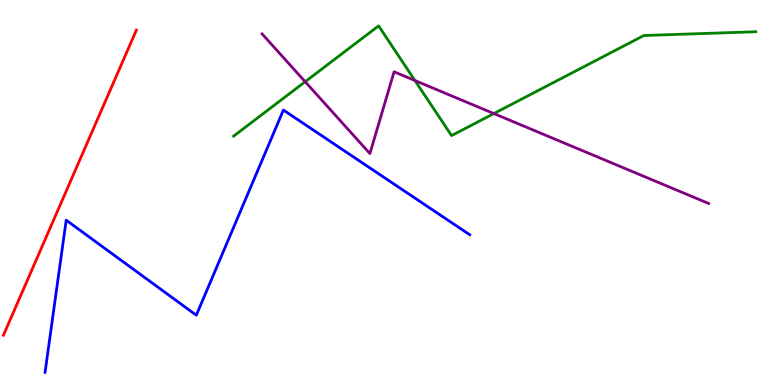[{'lines': ['blue', 'red'], 'intersections': []}, {'lines': ['green', 'red'], 'intersections': []}, {'lines': ['purple', 'red'], 'intersections': []}, {'lines': ['blue', 'green'], 'intersections': []}, {'lines': ['blue', 'purple'], 'intersections': []}, {'lines': ['green', 'purple'], 'intersections': [{'x': 3.94, 'y': 7.88}, {'x': 5.35, 'y': 7.91}, {'x': 6.37, 'y': 7.05}]}]